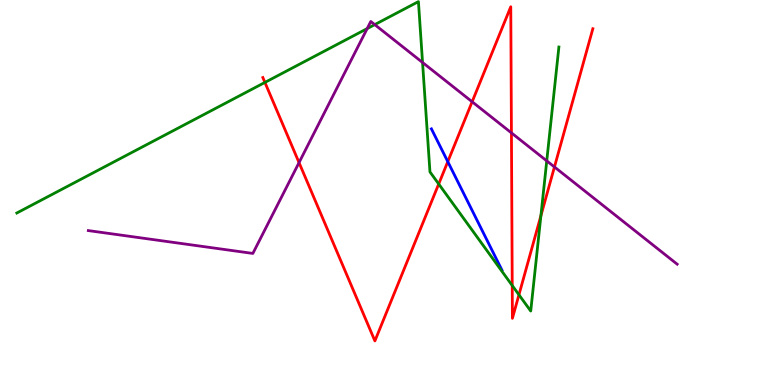[{'lines': ['blue', 'red'], 'intersections': [{'x': 5.78, 'y': 5.8}]}, {'lines': ['green', 'red'], 'intersections': [{'x': 3.42, 'y': 7.86}, {'x': 5.66, 'y': 5.22}, {'x': 6.61, 'y': 2.58}, {'x': 6.7, 'y': 2.34}, {'x': 6.98, 'y': 4.4}]}, {'lines': ['purple', 'red'], 'intersections': [{'x': 3.86, 'y': 5.78}, {'x': 6.09, 'y': 7.36}, {'x': 6.6, 'y': 6.55}, {'x': 7.15, 'y': 5.66}]}, {'lines': ['blue', 'green'], 'intersections': []}, {'lines': ['blue', 'purple'], 'intersections': []}, {'lines': ['green', 'purple'], 'intersections': [{'x': 4.74, 'y': 9.26}, {'x': 4.84, 'y': 9.36}, {'x': 5.45, 'y': 8.38}, {'x': 7.05, 'y': 5.82}]}]